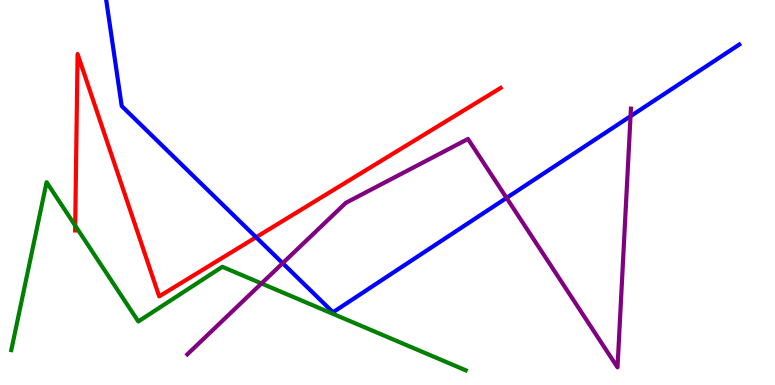[{'lines': ['blue', 'red'], 'intersections': [{'x': 3.3, 'y': 3.84}]}, {'lines': ['green', 'red'], 'intersections': [{'x': 0.97, 'y': 4.14}]}, {'lines': ['purple', 'red'], 'intersections': []}, {'lines': ['blue', 'green'], 'intersections': []}, {'lines': ['blue', 'purple'], 'intersections': [{'x': 3.65, 'y': 3.16}, {'x': 6.54, 'y': 4.86}, {'x': 8.14, 'y': 6.98}]}, {'lines': ['green', 'purple'], 'intersections': [{'x': 3.37, 'y': 2.64}]}]